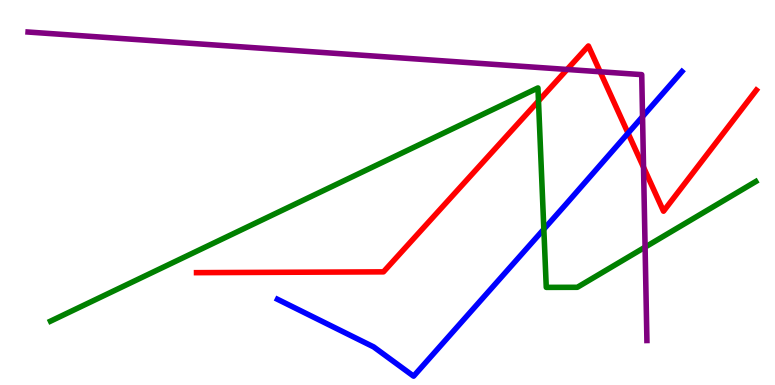[{'lines': ['blue', 'red'], 'intersections': [{'x': 8.1, 'y': 6.54}]}, {'lines': ['green', 'red'], 'intersections': [{'x': 6.95, 'y': 7.38}]}, {'lines': ['purple', 'red'], 'intersections': [{'x': 7.32, 'y': 8.2}, {'x': 7.74, 'y': 8.14}, {'x': 8.3, 'y': 5.66}]}, {'lines': ['blue', 'green'], 'intersections': [{'x': 7.02, 'y': 4.05}]}, {'lines': ['blue', 'purple'], 'intersections': [{'x': 8.29, 'y': 6.97}]}, {'lines': ['green', 'purple'], 'intersections': [{'x': 8.32, 'y': 3.58}]}]